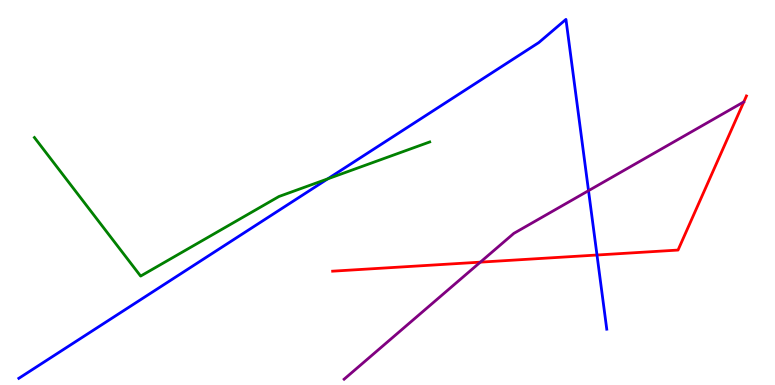[{'lines': ['blue', 'red'], 'intersections': [{'x': 7.7, 'y': 3.38}]}, {'lines': ['green', 'red'], 'intersections': []}, {'lines': ['purple', 'red'], 'intersections': [{'x': 6.2, 'y': 3.19}]}, {'lines': ['blue', 'green'], 'intersections': [{'x': 4.23, 'y': 5.35}]}, {'lines': ['blue', 'purple'], 'intersections': [{'x': 7.59, 'y': 5.05}]}, {'lines': ['green', 'purple'], 'intersections': []}]